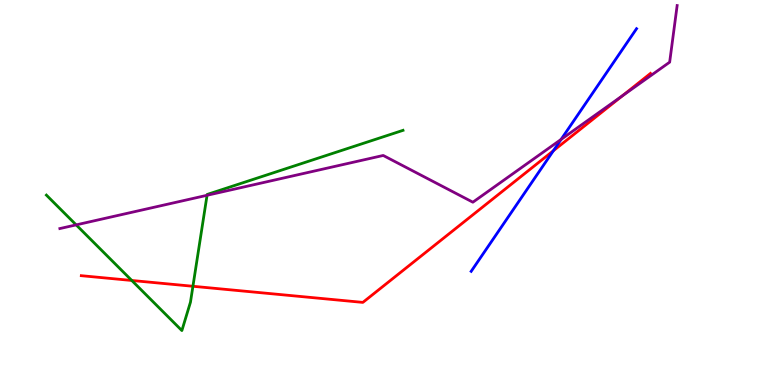[{'lines': ['blue', 'red'], 'intersections': [{'x': 7.14, 'y': 6.08}]}, {'lines': ['green', 'red'], 'intersections': [{'x': 1.7, 'y': 2.71}, {'x': 2.49, 'y': 2.56}]}, {'lines': ['purple', 'red'], 'intersections': [{'x': 8.03, 'y': 7.51}]}, {'lines': ['blue', 'green'], 'intersections': []}, {'lines': ['blue', 'purple'], 'intersections': [{'x': 7.24, 'y': 6.38}]}, {'lines': ['green', 'purple'], 'intersections': [{'x': 0.983, 'y': 4.16}, {'x': 2.67, 'y': 4.93}]}]